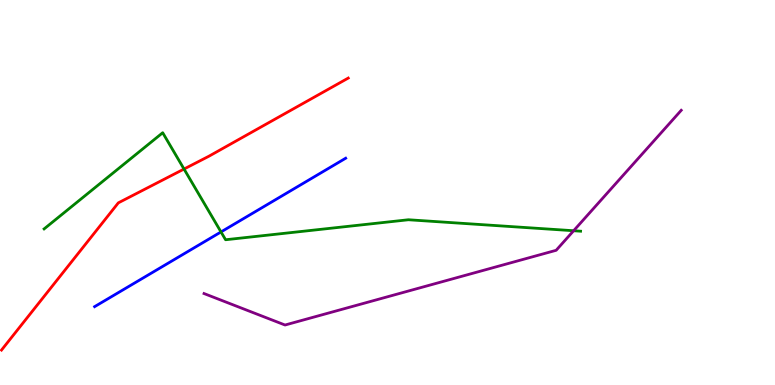[{'lines': ['blue', 'red'], 'intersections': []}, {'lines': ['green', 'red'], 'intersections': [{'x': 2.37, 'y': 5.61}]}, {'lines': ['purple', 'red'], 'intersections': []}, {'lines': ['blue', 'green'], 'intersections': [{'x': 2.85, 'y': 3.98}]}, {'lines': ['blue', 'purple'], 'intersections': []}, {'lines': ['green', 'purple'], 'intersections': [{'x': 7.4, 'y': 4.01}]}]